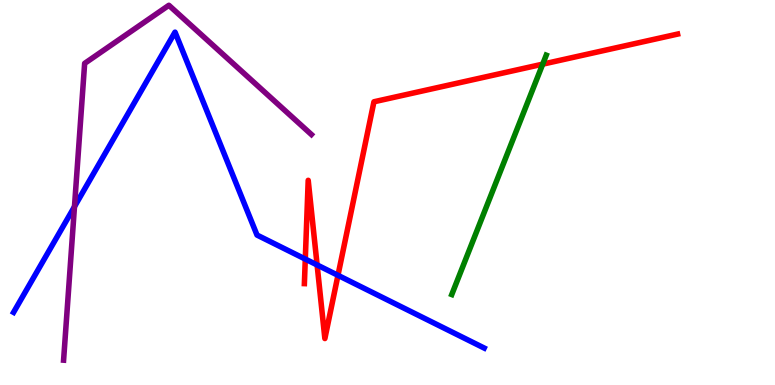[{'lines': ['blue', 'red'], 'intersections': [{'x': 3.94, 'y': 3.27}, {'x': 4.09, 'y': 3.12}, {'x': 4.36, 'y': 2.85}]}, {'lines': ['green', 'red'], 'intersections': [{'x': 7.0, 'y': 8.33}]}, {'lines': ['purple', 'red'], 'intersections': []}, {'lines': ['blue', 'green'], 'intersections': []}, {'lines': ['blue', 'purple'], 'intersections': [{'x': 0.961, 'y': 4.63}]}, {'lines': ['green', 'purple'], 'intersections': []}]